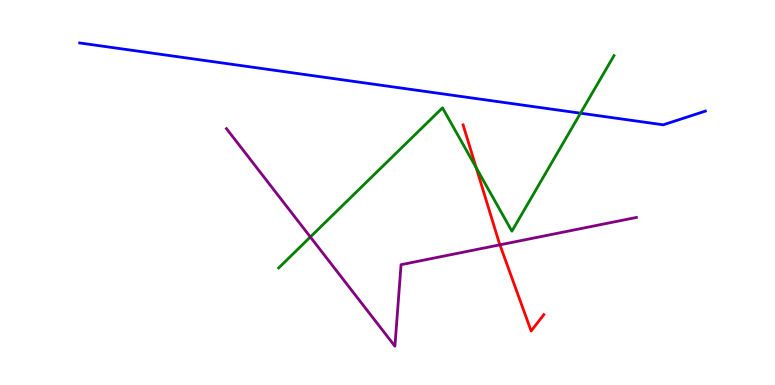[{'lines': ['blue', 'red'], 'intersections': []}, {'lines': ['green', 'red'], 'intersections': [{'x': 6.14, 'y': 5.64}]}, {'lines': ['purple', 'red'], 'intersections': [{'x': 6.45, 'y': 3.64}]}, {'lines': ['blue', 'green'], 'intersections': [{'x': 7.49, 'y': 7.06}]}, {'lines': ['blue', 'purple'], 'intersections': []}, {'lines': ['green', 'purple'], 'intersections': [{'x': 4.0, 'y': 3.84}]}]